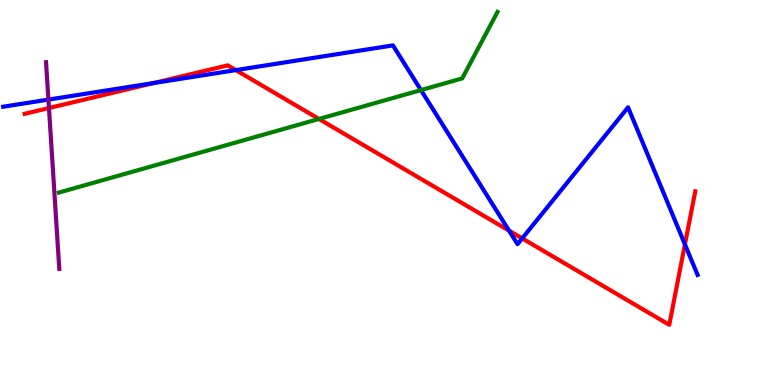[{'lines': ['blue', 'red'], 'intersections': [{'x': 1.98, 'y': 7.84}, {'x': 3.04, 'y': 8.18}, {'x': 6.57, 'y': 4.01}, {'x': 6.74, 'y': 3.81}, {'x': 8.84, 'y': 3.65}]}, {'lines': ['green', 'red'], 'intersections': [{'x': 4.12, 'y': 6.91}]}, {'lines': ['purple', 'red'], 'intersections': [{'x': 0.632, 'y': 7.19}]}, {'lines': ['blue', 'green'], 'intersections': [{'x': 5.43, 'y': 7.66}]}, {'lines': ['blue', 'purple'], 'intersections': [{'x': 0.625, 'y': 7.41}]}, {'lines': ['green', 'purple'], 'intersections': []}]